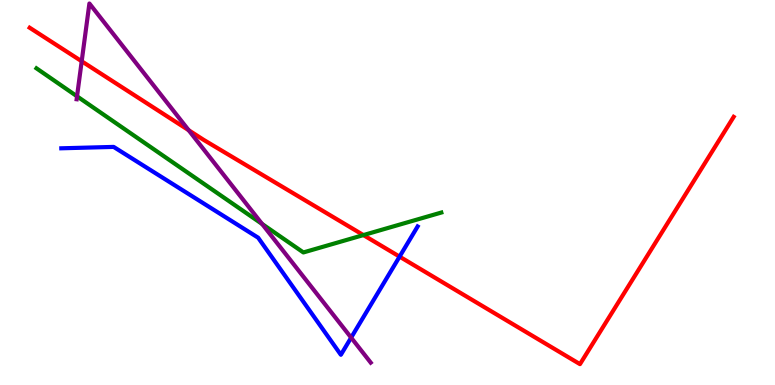[{'lines': ['blue', 'red'], 'intersections': [{'x': 5.16, 'y': 3.33}]}, {'lines': ['green', 'red'], 'intersections': [{'x': 4.69, 'y': 3.89}]}, {'lines': ['purple', 'red'], 'intersections': [{'x': 1.05, 'y': 8.41}, {'x': 2.43, 'y': 6.62}]}, {'lines': ['blue', 'green'], 'intersections': []}, {'lines': ['blue', 'purple'], 'intersections': [{'x': 4.53, 'y': 1.23}]}, {'lines': ['green', 'purple'], 'intersections': [{'x': 0.994, 'y': 7.5}, {'x': 3.38, 'y': 4.18}]}]